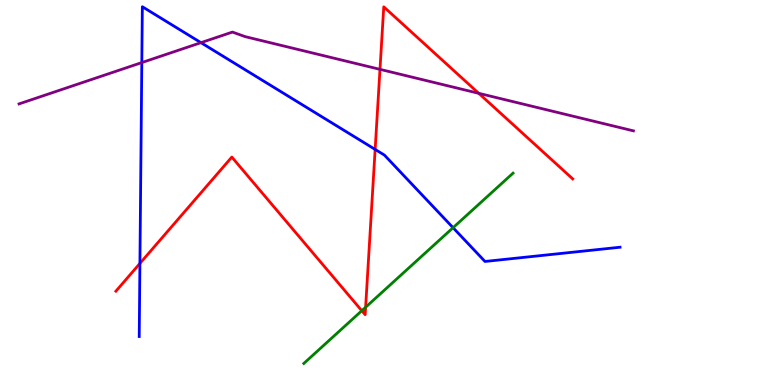[{'lines': ['blue', 'red'], 'intersections': [{'x': 1.81, 'y': 3.16}, {'x': 4.84, 'y': 6.12}]}, {'lines': ['green', 'red'], 'intersections': [{'x': 4.67, 'y': 1.93}, {'x': 4.72, 'y': 2.02}]}, {'lines': ['purple', 'red'], 'intersections': [{'x': 4.9, 'y': 8.2}, {'x': 6.18, 'y': 7.58}]}, {'lines': ['blue', 'green'], 'intersections': [{'x': 5.85, 'y': 4.09}]}, {'lines': ['blue', 'purple'], 'intersections': [{'x': 1.83, 'y': 8.37}, {'x': 2.59, 'y': 8.89}]}, {'lines': ['green', 'purple'], 'intersections': []}]